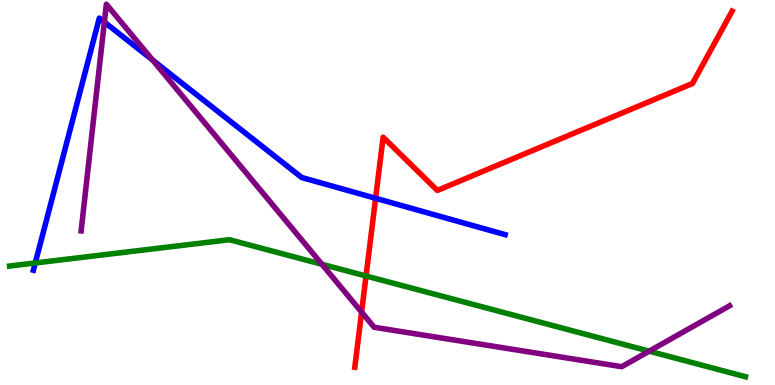[{'lines': ['blue', 'red'], 'intersections': [{'x': 4.85, 'y': 4.85}]}, {'lines': ['green', 'red'], 'intersections': [{'x': 4.72, 'y': 2.83}]}, {'lines': ['purple', 'red'], 'intersections': [{'x': 4.67, 'y': 1.89}]}, {'lines': ['blue', 'green'], 'intersections': [{'x': 0.455, 'y': 3.17}]}, {'lines': ['blue', 'purple'], 'intersections': [{'x': 1.35, 'y': 9.43}, {'x': 1.97, 'y': 8.44}]}, {'lines': ['green', 'purple'], 'intersections': [{'x': 4.15, 'y': 3.14}, {'x': 8.38, 'y': 0.879}]}]